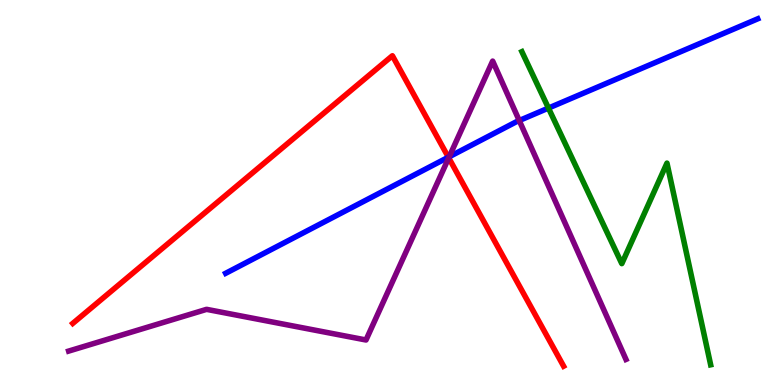[{'lines': ['blue', 'red'], 'intersections': [{'x': 5.79, 'y': 5.92}]}, {'lines': ['green', 'red'], 'intersections': []}, {'lines': ['purple', 'red'], 'intersections': [{'x': 5.79, 'y': 5.9}]}, {'lines': ['blue', 'green'], 'intersections': [{'x': 7.08, 'y': 7.19}]}, {'lines': ['blue', 'purple'], 'intersections': [{'x': 5.8, 'y': 5.93}, {'x': 6.7, 'y': 6.87}]}, {'lines': ['green', 'purple'], 'intersections': []}]